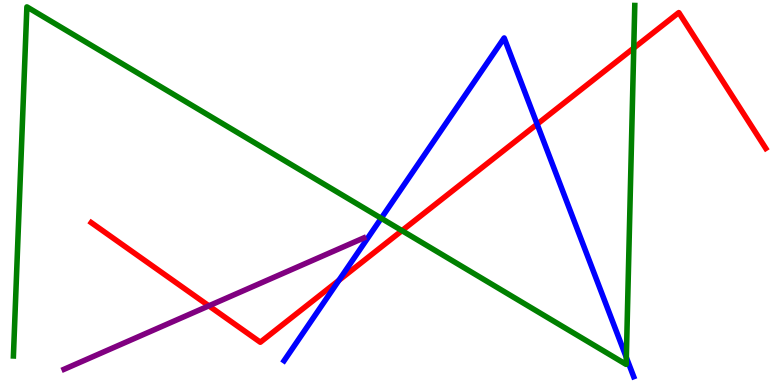[{'lines': ['blue', 'red'], 'intersections': [{'x': 4.37, 'y': 2.72}, {'x': 6.93, 'y': 6.77}]}, {'lines': ['green', 'red'], 'intersections': [{'x': 5.19, 'y': 4.01}, {'x': 8.18, 'y': 8.75}]}, {'lines': ['purple', 'red'], 'intersections': [{'x': 2.69, 'y': 2.06}]}, {'lines': ['blue', 'green'], 'intersections': [{'x': 4.92, 'y': 4.33}, {'x': 8.08, 'y': 0.716}]}, {'lines': ['blue', 'purple'], 'intersections': []}, {'lines': ['green', 'purple'], 'intersections': []}]